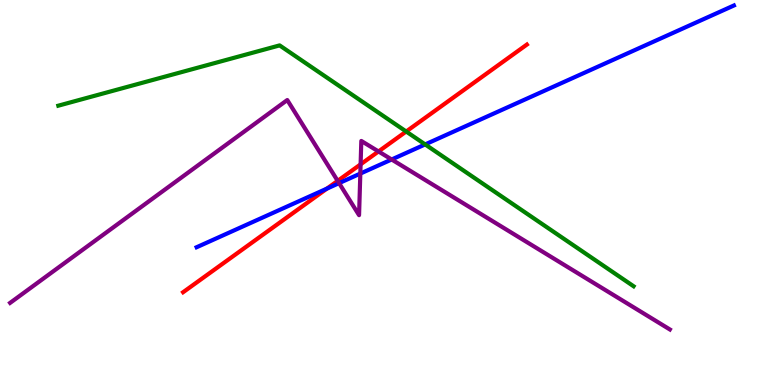[{'lines': ['blue', 'red'], 'intersections': [{'x': 4.22, 'y': 5.1}]}, {'lines': ['green', 'red'], 'intersections': [{'x': 5.24, 'y': 6.58}]}, {'lines': ['purple', 'red'], 'intersections': [{'x': 4.36, 'y': 5.3}, {'x': 4.65, 'y': 5.73}, {'x': 4.88, 'y': 6.07}]}, {'lines': ['blue', 'green'], 'intersections': [{'x': 5.49, 'y': 6.25}]}, {'lines': ['blue', 'purple'], 'intersections': [{'x': 4.38, 'y': 5.24}, {'x': 4.65, 'y': 5.49}, {'x': 5.05, 'y': 5.86}]}, {'lines': ['green', 'purple'], 'intersections': []}]